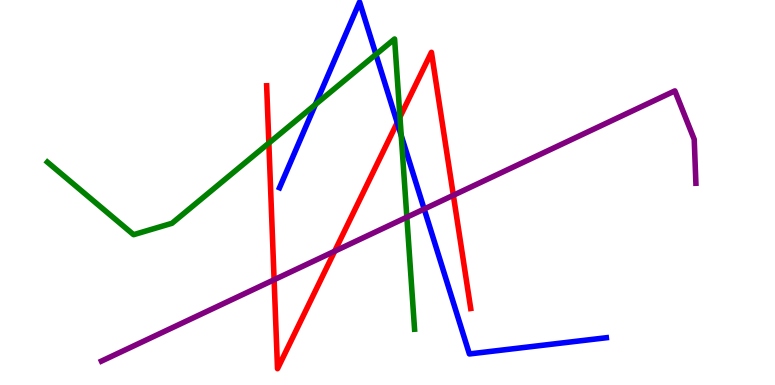[{'lines': ['blue', 'red'], 'intersections': [{'x': 5.13, 'y': 6.81}]}, {'lines': ['green', 'red'], 'intersections': [{'x': 3.47, 'y': 6.28}, {'x': 5.16, 'y': 6.96}]}, {'lines': ['purple', 'red'], 'intersections': [{'x': 3.54, 'y': 2.73}, {'x': 4.32, 'y': 3.48}, {'x': 5.85, 'y': 4.93}]}, {'lines': ['blue', 'green'], 'intersections': [{'x': 4.07, 'y': 7.28}, {'x': 4.85, 'y': 8.59}, {'x': 5.18, 'y': 6.48}]}, {'lines': ['blue', 'purple'], 'intersections': [{'x': 5.47, 'y': 4.57}]}, {'lines': ['green', 'purple'], 'intersections': [{'x': 5.25, 'y': 4.36}]}]